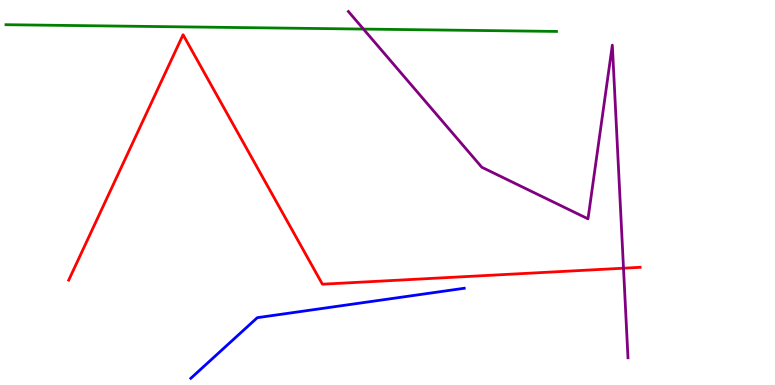[{'lines': ['blue', 'red'], 'intersections': []}, {'lines': ['green', 'red'], 'intersections': []}, {'lines': ['purple', 'red'], 'intersections': [{'x': 8.05, 'y': 3.03}]}, {'lines': ['blue', 'green'], 'intersections': []}, {'lines': ['blue', 'purple'], 'intersections': []}, {'lines': ['green', 'purple'], 'intersections': [{'x': 4.69, 'y': 9.24}]}]